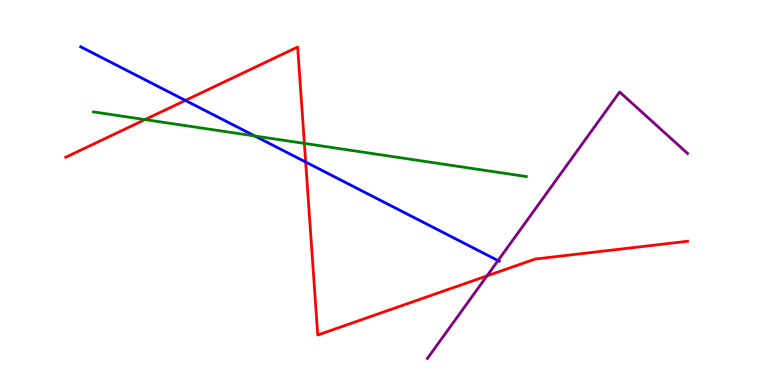[{'lines': ['blue', 'red'], 'intersections': [{'x': 2.39, 'y': 7.39}, {'x': 3.94, 'y': 5.79}]}, {'lines': ['green', 'red'], 'intersections': [{'x': 1.87, 'y': 6.89}, {'x': 3.93, 'y': 6.28}]}, {'lines': ['purple', 'red'], 'intersections': [{'x': 6.28, 'y': 2.83}]}, {'lines': ['blue', 'green'], 'intersections': [{'x': 3.29, 'y': 6.47}]}, {'lines': ['blue', 'purple'], 'intersections': [{'x': 6.43, 'y': 3.23}]}, {'lines': ['green', 'purple'], 'intersections': []}]